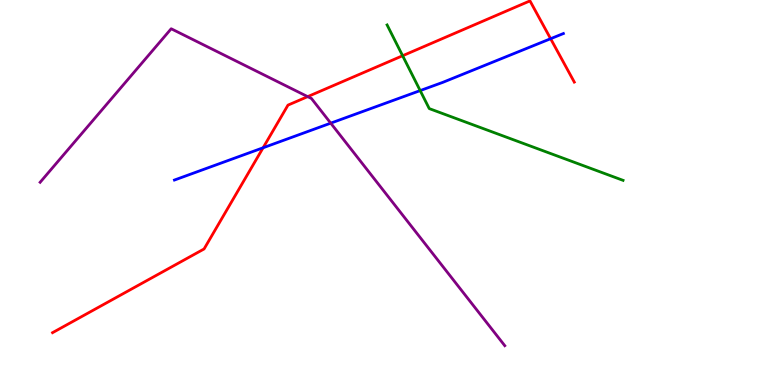[{'lines': ['blue', 'red'], 'intersections': [{'x': 3.39, 'y': 6.16}, {'x': 7.1, 'y': 8.99}]}, {'lines': ['green', 'red'], 'intersections': [{'x': 5.2, 'y': 8.55}]}, {'lines': ['purple', 'red'], 'intersections': [{'x': 3.97, 'y': 7.49}]}, {'lines': ['blue', 'green'], 'intersections': [{'x': 5.42, 'y': 7.65}]}, {'lines': ['blue', 'purple'], 'intersections': [{'x': 4.27, 'y': 6.8}]}, {'lines': ['green', 'purple'], 'intersections': []}]